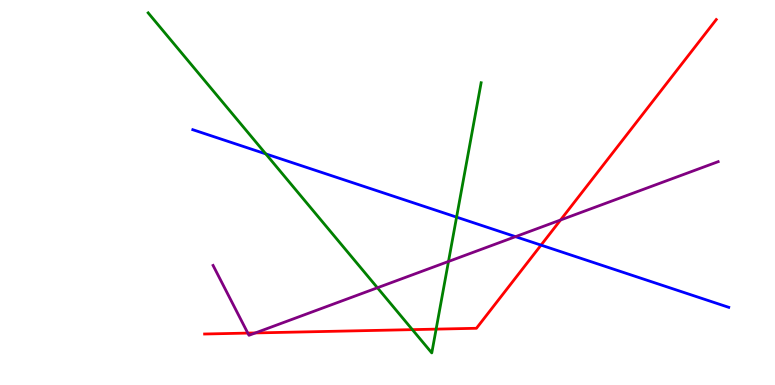[{'lines': ['blue', 'red'], 'intersections': [{'x': 6.98, 'y': 3.63}]}, {'lines': ['green', 'red'], 'intersections': [{'x': 5.32, 'y': 1.44}, {'x': 5.63, 'y': 1.45}]}, {'lines': ['purple', 'red'], 'intersections': [{'x': 3.2, 'y': 1.35}, {'x': 3.29, 'y': 1.35}, {'x': 7.23, 'y': 4.29}]}, {'lines': ['blue', 'green'], 'intersections': [{'x': 3.43, 'y': 6.0}, {'x': 5.89, 'y': 4.36}]}, {'lines': ['blue', 'purple'], 'intersections': [{'x': 6.65, 'y': 3.85}]}, {'lines': ['green', 'purple'], 'intersections': [{'x': 4.87, 'y': 2.53}, {'x': 5.79, 'y': 3.21}]}]